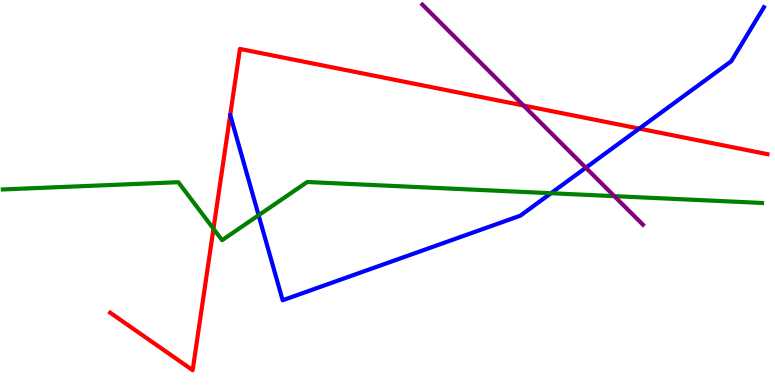[{'lines': ['blue', 'red'], 'intersections': [{'x': 8.25, 'y': 6.66}]}, {'lines': ['green', 'red'], 'intersections': [{'x': 2.75, 'y': 4.06}]}, {'lines': ['purple', 'red'], 'intersections': [{'x': 6.75, 'y': 7.26}]}, {'lines': ['blue', 'green'], 'intersections': [{'x': 3.34, 'y': 4.41}, {'x': 7.11, 'y': 4.98}]}, {'lines': ['blue', 'purple'], 'intersections': [{'x': 7.56, 'y': 5.64}]}, {'lines': ['green', 'purple'], 'intersections': [{'x': 7.93, 'y': 4.91}]}]